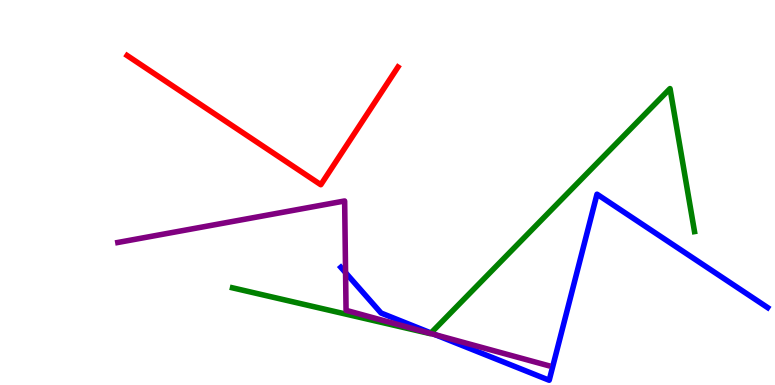[{'lines': ['blue', 'red'], 'intersections': []}, {'lines': ['green', 'red'], 'intersections': []}, {'lines': ['purple', 'red'], 'intersections': []}, {'lines': ['blue', 'green'], 'intersections': [{'x': 5.56, 'y': 1.35}]}, {'lines': ['blue', 'purple'], 'intersections': [{'x': 4.46, 'y': 2.92}, {'x': 5.62, 'y': 1.31}]}, {'lines': ['green', 'purple'], 'intersections': [{'x': 5.56, 'y': 1.34}]}]